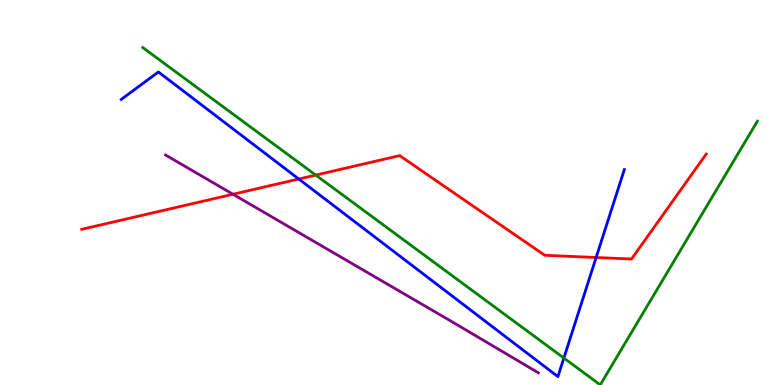[{'lines': ['blue', 'red'], 'intersections': [{'x': 3.86, 'y': 5.35}, {'x': 7.69, 'y': 3.31}]}, {'lines': ['green', 'red'], 'intersections': [{'x': 4.07, 'y': 5.45}]}, {'lines': ['purple', 'red'], 'intersections': [{'x': 3.01, 'y': 4.95}]}, {'lines': ['blue', 'green'], 'intersections': [{'x': 7.28, 'y': 0.701}]}, {'lines': ['blue', 'purple'], 'intersections': []}, {'lines': ['green', 'purple'], 'intersections': []}]